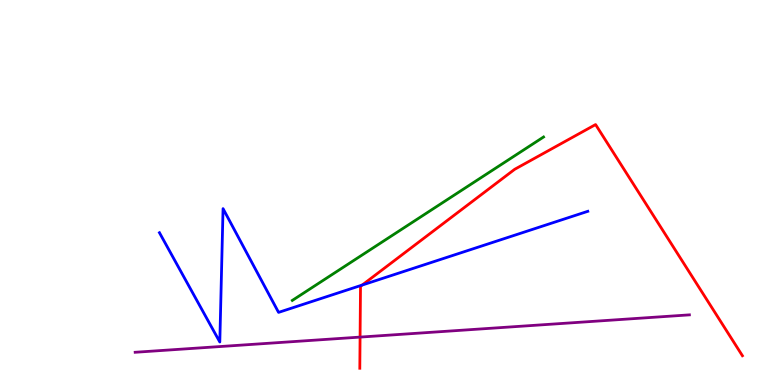[{'lines': ['blue', 'red'], 'intersections': [{'x': 4.67, 'y': 2.6}]}, {'lines': ['green', 'red'], 'intersections': []}, {'lines': ['purple', 'red'], 'intersections': [{'x': 4.65, 'y': 1.24}]}, {'lines': ['blue', 'green'], 'intersections': []}, {'lines': ['blue', 'purple'], 'intersections': []}, {'lines': ['green', 'purple'], 'intersections': []}]